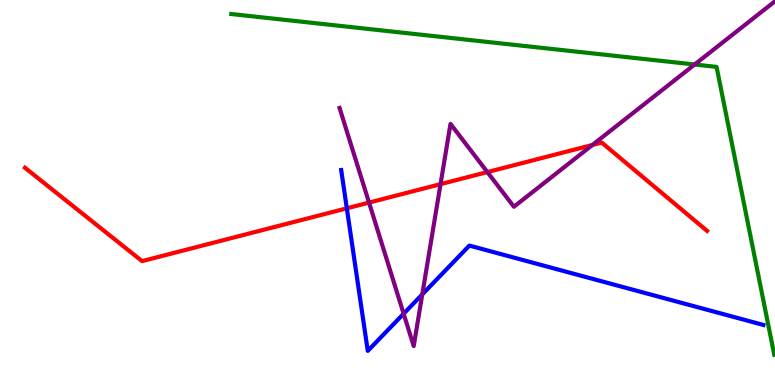[{'lines': ['blue', 'red'], 'intersections': [{'x': 4.48, 'y': 4.59}]}, {'lines': ['green', 'red'], 'intersections': []}, {'lines': ['purple', 'red'], 'intersections': [{'x': 4.76, 'y': 4.74}, {'x': 5.68, 'y': 5.22}, {'x': 6.29, 'y': 5.53}, {'x': 7.64, 'y': 6.23}]}, {'lines': ['blue', 'green'], 'intersections': []}, {'lines': ['blue', 'purple'], 'intersections': [{'x': 5.21, 'y': 1.85}, {'x': 5.45, 'y': 2.35}]}, {'lines': ['green', 'purple'], 'intersections': [{'x': 8.96, 'y': 8.32}]}]